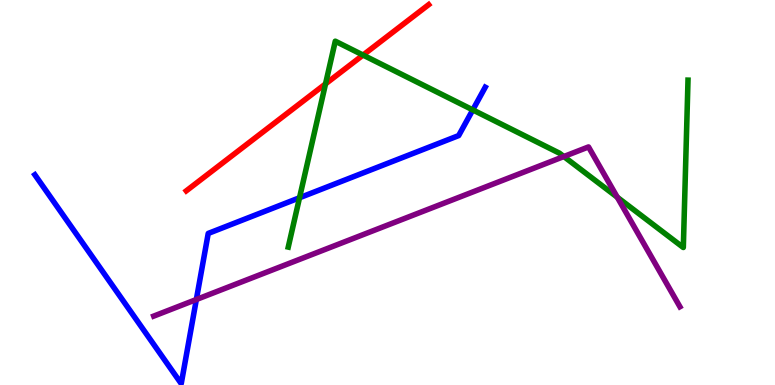[{'lines': ['blue', 'red'], 'intersections': []}, {'lines': ['green', 'red'], 'intersections': [{'x': 4.2, 'y': 7.82}, {'x': 4.68, 'y': 8.57}]}, {'lines': ['purple', 'red'], 'intersections': []}, {'lines': ['blue', 'green'], 'intersections': [{'x': 3.86, 'y': 4.86}, {'x': 6.1, 'y': 7.15}]}, {'lines': ['blue', 'purple'], 'intersections': [{'x': 2.53, 'y': 2.22}]}, {'lines': ['green', 'purple'], 'intersections': [{'x': 7.28, 'y': 5.93}, {'x': 7.96, 'y': 4.88}]}]